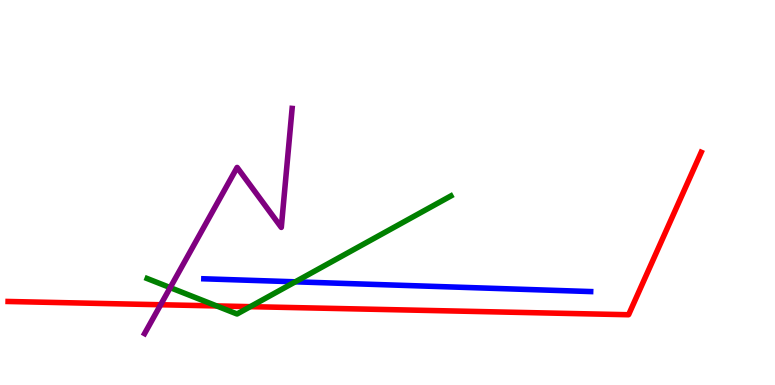[{'lines': ['blue', 'red'], 'intersections': []}, {'lines': ['green', 'red'], 'intersections': [{'x': 2.8, 'y': 2.05}, {'x': 3.23, 'y': 2.03}]}, {'lines': ['purple', 'red'], 'intersections': [{'x': 2.07, 'y': 2.08}]}, {'lines': ['blue', 'green'], 'intersections': [{'x': 3.81, 'y': 2.68}]}, {'lines': ['blue', 'purple'], 'intersections': []}, {'lines': ['green', 'purple'], 'intersections': [{'x': 2.2, 'y': 2.53}]}]